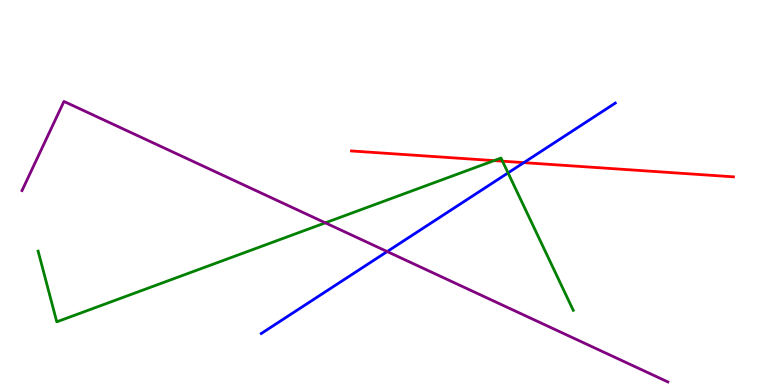[{'lines': ['blue', 'red'], 'intersections': [{'x': 6.76, 'y': 5.78}]}, {'lines': ['green', 'red'], 'intersections': [{'x': 6.37, 'y': 5.83}, {'x': 6.48, 'y': 5.81}]}, {'lines': ['purple', 'red'], 'intersections': []}, {'lines': ['blue', 'green'], 'intersections': [{'x': 6.56, 'y': 5.51}]}, {'lines': ['blue', 'purple'], 'intersections': [{'x': 5.0, 'y': 3.47}]}, {'lines': ['green', 'purple'], 'intersections': [{'x': 4.2, 'y': 4.21}]}]